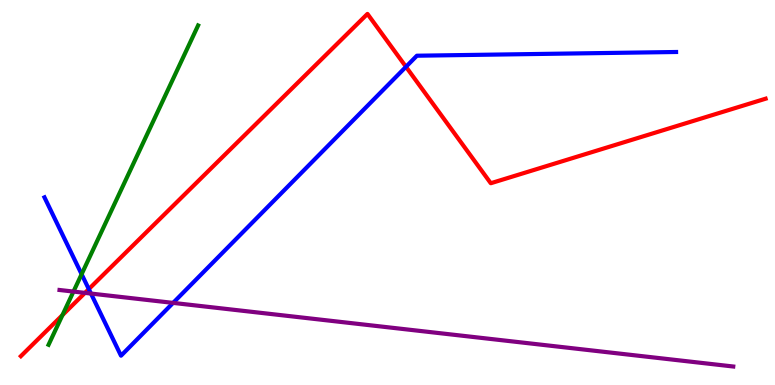[{'lines': ['blue', 'red'], 'intersections': [{'x': 1.15, 'y': 2.49}, {'x': 5.24, 'y': 8.27}]}, {'lines': ['green', 'red'], 'intersections': [{'x': 0.806, 'y': 1.82}]}, {'lines': ['purple', 'red'], 'intersections': [{'x': 1.1, 'y': 2.39}]}, {'lines': ['blue', 'green'], 'intersections': [{'x': 1.05, 'y': 2.88}]}, {'lines': ['blue', 'purple'], 'intersections': [{'x': 1.17, 'y': 2.38}, {'x': 2.23, 'y': 2.13}]}, {'lines': ['green', 'purple'], 'intersections': [{'x': 0.948, 'y': 2.43}]}]